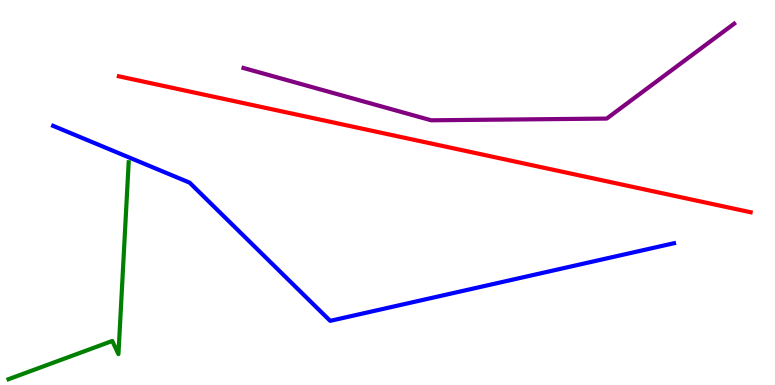[{'lines': ['blue', 'red'], 'intersections': []}, {'lines': ['green', 'red'], 'intersections': []}, {'lines': ['purple', 'red'], 'intersections': []}, {'lines': ['blue', 'green'], 'intersections': []}, {'lines': ['blue', 'purple'], 'intersections': []}, {'lines': ['green', 'purple'], 'intersections': []}]